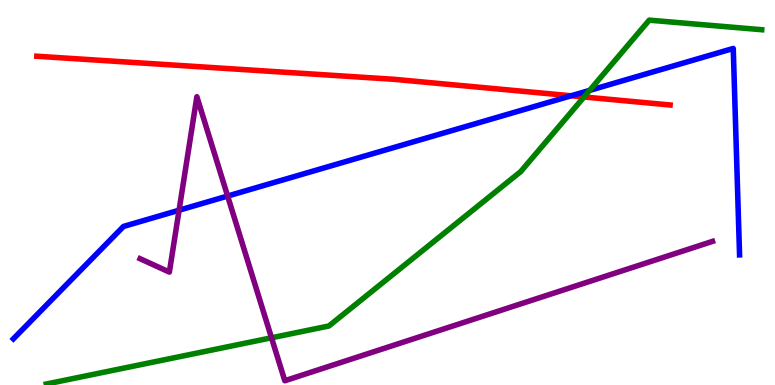[{'lines': ['blue', 'red'], 'intersections': [{'x': 7.37, 'y': 7.51}]}, {'lines': ['green', 'red'], 'intersections': [{'x': 7.54, 'y': 7.48}]}, {'lines': ['purple', 'red'], 'intersections': []}, {'lines': ['blue', 'green'], 'intersections': [{'x': 7.61, 'y': 7.65}]}, {'lines': ['blue', 'purple'], 'intersections': [{'x': 2.31, 'y': 4.54}, {'x': 2.94, 'y': 4.91}]}, {'lines': ['green', 'purple'], 'intersections': [{'x': 3.5, 'y': 1.23}]}]